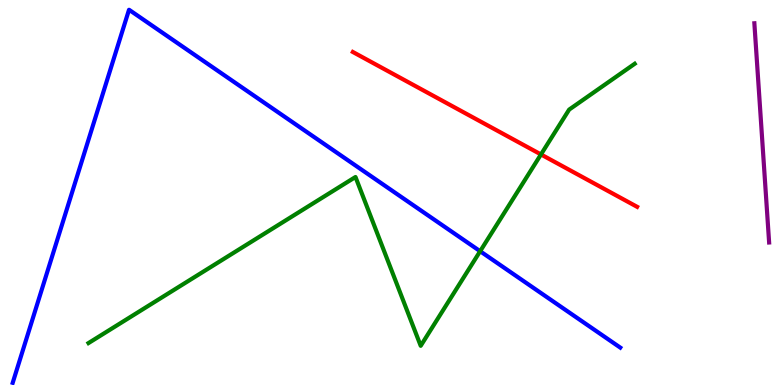[{'lines': ['blue', 'red'], 'intersections': []}, {'lines': ['green', 'red'], 'intersections': [{'x': 6.98, 'y': 5.99}]}, {'lines': ['purple', 'red'], 'intersections': []}, {'lines': ['blue', 'green'], 'intersections': [{'x': 6.2, 'y': 3.47}]}, {'lines': ['blue', 'purple'], 'intersections': []}, {'lines': ['green', 'purple'], 'intersections': []}]